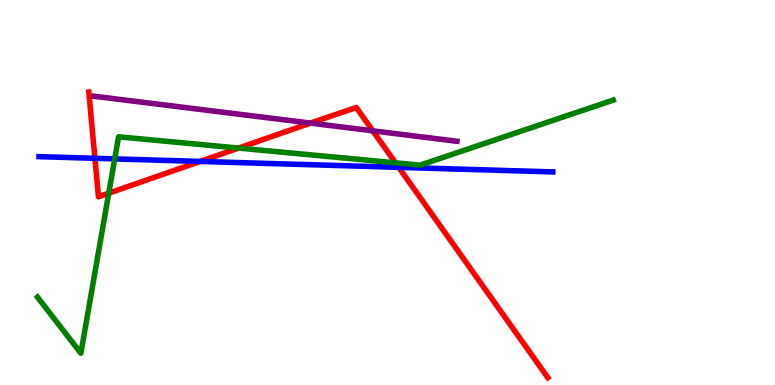[{'lines': ['blue', 'red'], 'intersections': [{'x': 1.22, 'y': 5.89}, {'x': 2.58, 'y': 5.81}, {'x': 5.14, 'y': 5.65}]}, {'lines': ['green', 'red'], 'intersections': [{'x': 1.4, 'y': 4.98}, {'x': 3.08, 'y': 6.15}, {'x': 5.1, 'y': 5.77}]}, {'lines': ['purple', 'red'], 'intersections': [{'x': 4.01, 'y': 6.8}, {'x': 4.81, 'y': 6.6}]}, {'lines': ['blue', 'green'], 'intersections': [{'x': 1.48, 'y': 5.87}]}, {'lines': ['blue', 'purple'], 'intersections': []}, {'lines': ['green', 'purple'], 'intersections': []}]